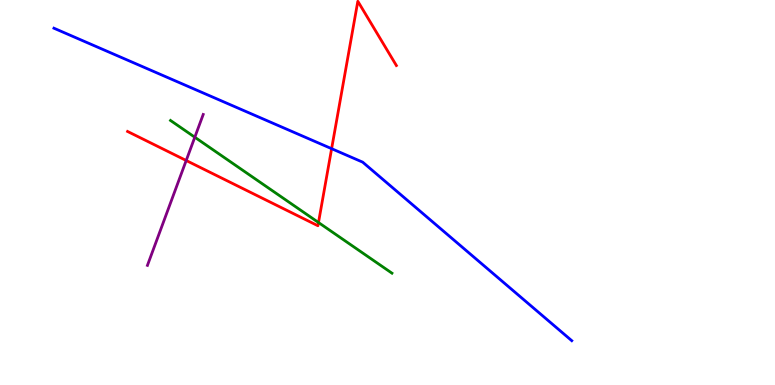[{'lines': ['blue', 'red'], 'intersections': [{'x': 4.28, 'y': 6.14}]}, {'lines': ['green', 'red'], 'intersections': [{'x': 4.11, 'y': 4.22}]}, {'lines': ['purple', 'red'], 'intersections': [{'x': 2.4, 'y': 5.83}]}, {'lines': ['blue', 'green'], 'intersections': []}, {'lines': ['blue', 'purple'], 'intersections': []}, {'lines': ['green', 'purple'], 'intersections': [{'x': 2.51, 'y': 6.44}]}]